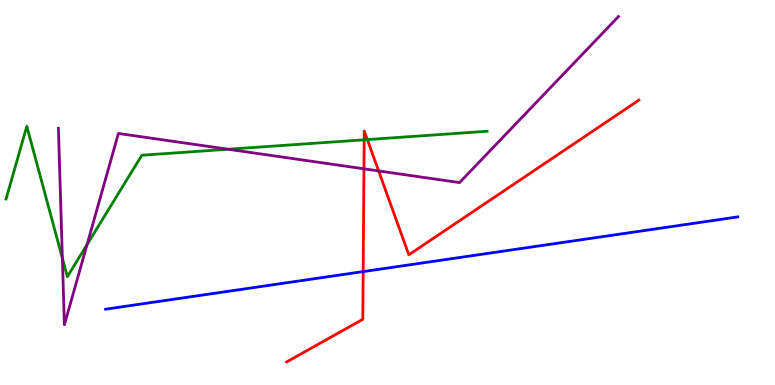[{'lines': ['blue', 'red'], 'intersections': [{'x': 4.69, 'y': 2.95}]}, {'lines': ['green', 'red'], 'intersections': [{'x': 4.7, 'y': 6.37}, {'x': 4.74, 'y': 6.37}]}, {'lines': ['purple', 'red'], 'intersections': [{'x': 4.7, 'y': 5.61}, {'x': 4.89, 'y': 5.56}]}, {'lines': ['blue', 'green'], 'intersections': []}, {'lines': ['blue', 'purple'], 'intersections': []}, {'lines': ['green', 'purple'], 'intersections': [{'x': 0.805, 'y': 3.29}, {'x': 1.12, 'y': 3.65}, {'x': 2.94, 'y': 6.12}]}]